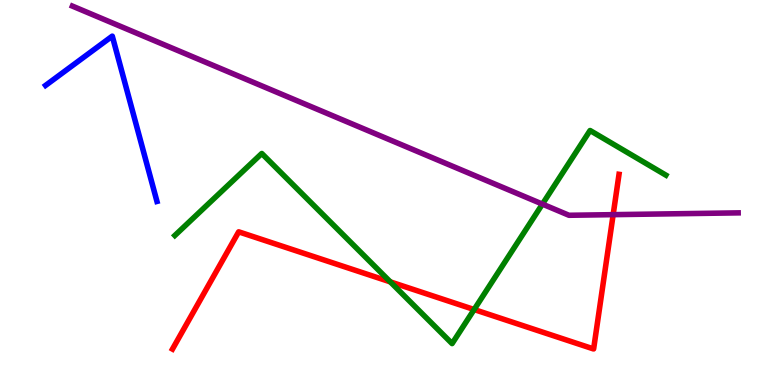[{'lines': ['blue', 'red'], 'intersections': []}, {'lines': ['green', 'red'], 'intersections': [{'x': 5.04, 'y': 2.68}, {'x': 6.12, 'y': 1.96}]}, {'lines': ['purple', 'red'], 'intersections': [{'x': 7.91, 'y': 4.42}]}, {'lines': ['blue', 'green'], 'intersections': []}, {'lines': ['blue', 'purple'], 'intersections': []}, {'lines': ['green', 'purple'], 'intersections': [{'x': 7.0, 'y': 4.7}]}]